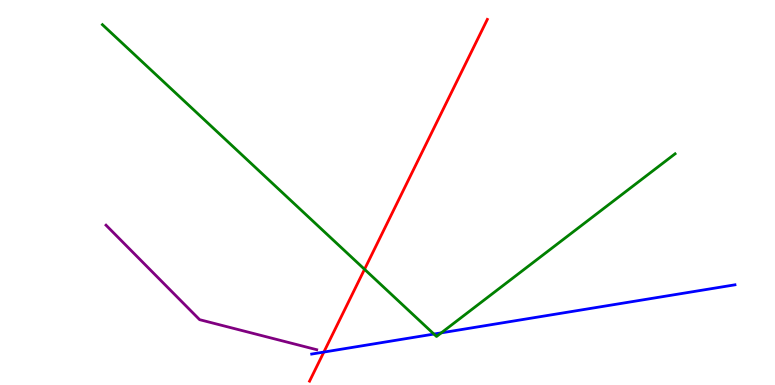[{'lines': ['blue', 'red'], 'intersections': [{'x': 4.18, 'y': 0.855}]}, {'lines': ['green', 'red'], 'intersections': [{'x': 4.7, 'y': 3.01}]}, {'lines': ['purple', 'red'], 'intersections': []}, {'lines': ['blue', 'green'], 'intersections': [{'x': 5.6, 'y': 1.32}, {'x': 5.69, 'y': 1.35}]}, {'lines': ['blue', 'purple'], 'intersections': []}, {'lines': ['green', 'purple'], 'intersections': []}]